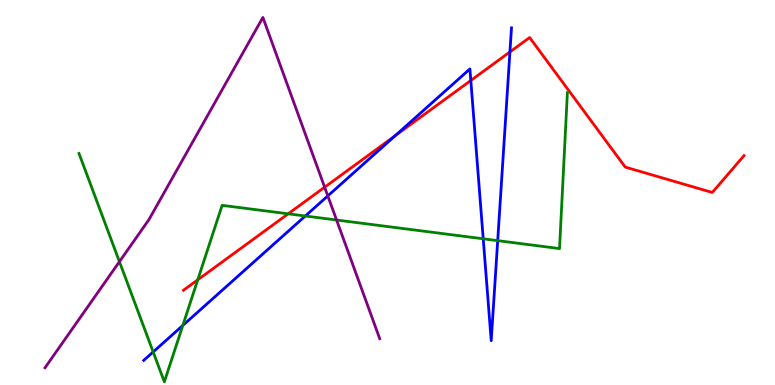[{'lines': ['blue', 'red'], 'intersections': [{'x': 5.1, 'y': 6.48}, {'x': 6.08, 'y': 7.91}, {'x': 6.58, 'y': 8.65}]}, {'lines': ['green', 'red'], 'intersections': [{'x': 2.55, 'y': 2.73}, {'x': 3.72, 'y': 4.45}]}, {'lines': ['purple', 'red'], 'intersections': [{'x': 4.19, 'y': 5.14}]}, {'lines': ['blue', 'green'], 'intersections': [{'x': 1.98, 'y': 0.859}, {'x': 2.36, 'y': 1.55}, {'x': 3.94, 'y': 4.39}, {'x': 6.24, 'y': 3.8}, {'x': 6.42, 'y': 3.75}]}, {'lines': ['blue', 'purple'], 'intersections': [{'x': 4.23, 'y': 4.91}]}, {'lines': ['green', 'purple'], 'intersections': [{'x': 1.54, 'y': 3.2}, {'x': 4.34, 'y': 4.29}]}]